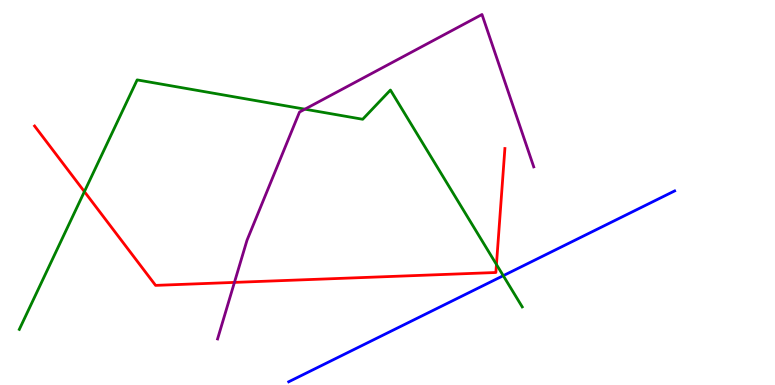[{'lines': ['blue', 'red'], 'intersections': []}, {'lines': ['green', 'red'], 'intersections': [{'x': 1.09, 'y': 5.02}, {'x': 6.41, 'y': 3.13}]}, {'lines': ['purple', 'red'], 'intersections': [{'x': 3.02, 'y': 2.66}]}, {'lines': ['blue', 'green'], 'intersections': [{'x': 6.49, 'y': 2.84}]}, {'lines': ['blue', 'purple'], 'intersections': []}, {'lines': ['green', 'purple'], 'intersections': [{'x': 3.93, 'y': 7.16}]}]